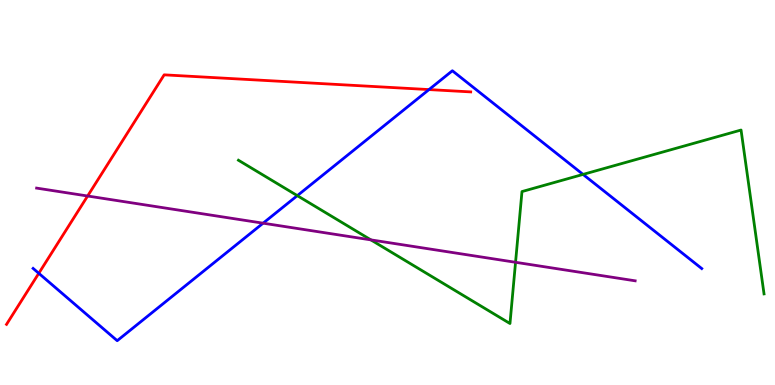[{'lines': ['blue', 'red'], 'intersections': [{'x': 0.501, 'y': 2.9}, {'x': 5.54, 'y': 7.67}]}, {'lines': ['green', 'red'], 'intersections': []}, {'lines': ['purple', 'red'], 'intersections': [{'x': 1.13, 'y': 4.91}]}, {'lines': ['blue', 'green'], 'intersections': [{'x': 3.84, 'y': 4.92}, {'x': 7.52, 'y': 5.47}]}, {'lines': ['blue', 'purple'], 'intersections': [{'x': 3.39, 'y': 4.2}]}, {'lines': ['green', 'purple'], 'intersections': [{'x': 4.79, 'y': 3.77}, {'x': 6.65, 'y': 3.19}]}]